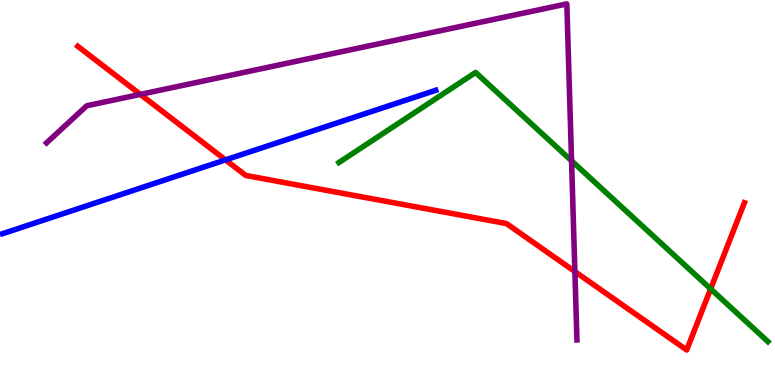[{'lines': ['blue', 'red'], 'intersections': [{'x': 2.91, 'y': 5.85}]}, {'lines': ['green', 'red'], 'intersections': [{'x': 9.17, 'y': 2.5}]}, {'lines': ['purple', 'red'], 'intersections': [{'x': 1.81, 'y': 7.55}, {'x': 7.42, 'y': 2.95}]}, {'lines': ['blue', 'green'], 'intersections': []}, {'lines': ['blue', 'purple'], 'intersections': []}, {'lines': ['green', 'purple'], 'intersections': [{'x': 7.37, 'y': 5.82}]}]